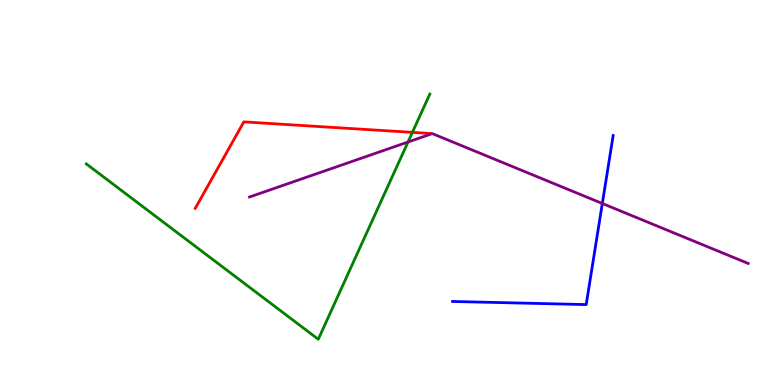[{'lines': ['blue', 'red'], 'intersections': []}, {'lines': ['green', 'red'], 'intersections': [{'x': 5.32, 'y': 6.56}]}, {'lines': ['purple', 'red'], 'intersections': []}, {'lines': ['blue', 'green'], 'intersections': []}, {'lines': ['blue', 'purple'], 'intersections': [{'x': 7.77, 'y': 4.71}]}, {'lines': ['green', 'purple'], 'intersections': [{'x': 5.26, 'y': 6.31}]}]